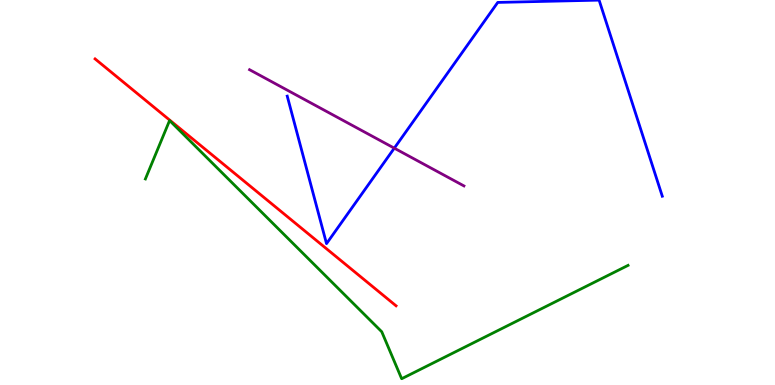[{'lines': ['blue', 'red'], 'intersections': []}, {'lines': ['green', 'red'], 'intersections': []}, {'lines': ['purple', 'red'], 'intersections': []}, {'lines': ['blue', 'green'], 'intersections': []}, {'lines': ['blue', 'purple'], 'intersections': [{'x': 5.09, 'y': 6.15}]}, {'lines': ['green', 'purple'], 'intersections': []}]